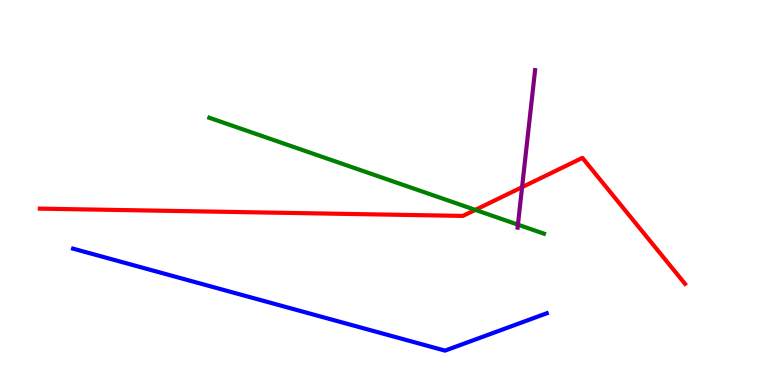[{'lines': ['blue', 'red'], 'intersections': []}, {'lines': ['green', 'red'], 'intersections': [{'x': 6.13, 'y': 4.55}]}, {'lines': ['purple', 'red'], 'intersections': [{'x': 6.74, 'y': 5.14}]}, {'lines': ['blue', 'green'], 'intersections': []}, {'lines': ['blue', 'purple'], 'intersections': []}, {'lines': ['green', 'purple'], 'intersections': [{'x': 6.68, 'y': 4.17}]}]